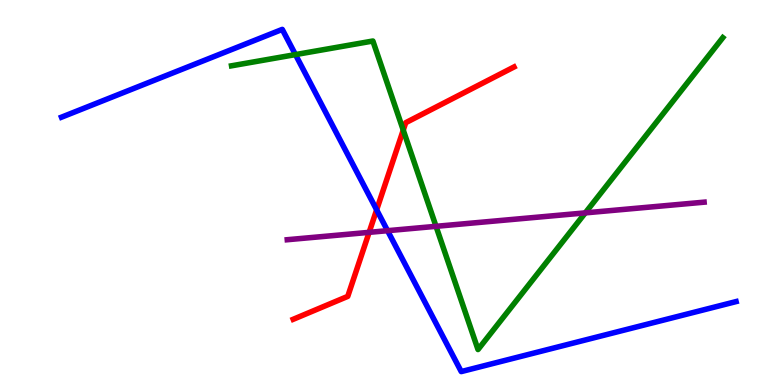[{'lines': ['blue', 'red'], 'intersections': [{'x': 4.86, 'y': 4.55}]}, {'lines': ['green', 'red'], 'intersections': [{'x': 5.2, 'y': 6.62}]}, {'lines': ['purple', 'red'], 'intersections': [{'x': 4.76, 'y': 3.96}]}, {'lines': ['blue', 'green'], 'intersections': [{'x': 3.81, 'y': 8.58}]}, {'lines': ['blue', 'purple'], 'intersections': [{'x': 5.0, 'y': 4.01}]}, {'lines': ['green', 'purple'], 'intersections': [{'x': 5.63, 'y': 4.12}, {'x': 7.55, 'y': 4.47}]}]